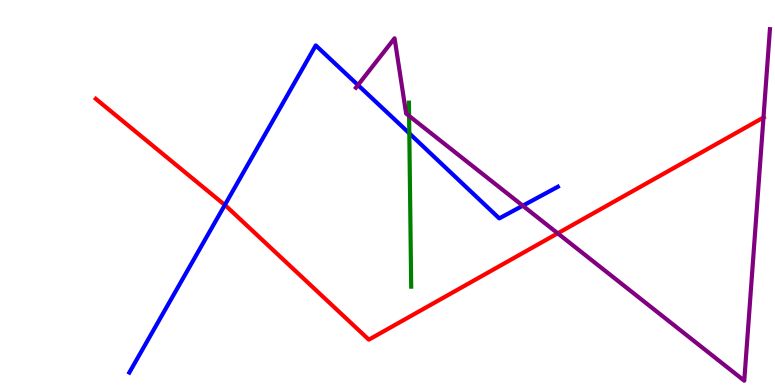[{'lines': ['blue', 'red'], 'intersections': [{'x': 2.9, 'y': 4.68}]}, {'lines': ['green', 'red'], 'intersections': []}, {'lines': ['purple', 'red'], 'intersections': [{'x': 7.2, 'y': 3.94}, {'x': 9.85, 'y': 6.95}]}, {'lines': ['blue', 'green'], 'intersections': [{'x': 5.28, 'y': 6.54}]}, {'lines': ['blue', 'purple'], 'intersections': [{'x': 4.62, 'y': 7.79}, {'x': 6.75, 'y': 4.66}]}, {'lines': ['green', 'purple'], 'intersections': [{'x': 5.28, 'y': 6.99}]}]